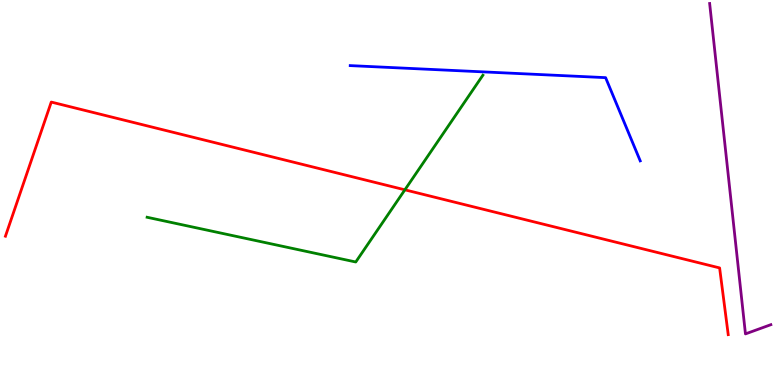[{'lines': ['blue', 'red'], 'intersections': []}, {'lines': ['green', 'red'], 'intersections': [{'x': 5.22, 'y': 5.07}]}, {'lines': ['purple', 'red'], 'intersections': []}, {'lines': ['blue', 'green'], 'intersections': []}, {'lines': ['blue', 'purple'], 'intersections': []}, {'lines': ['green', 'purple'], 'intersections': []}]